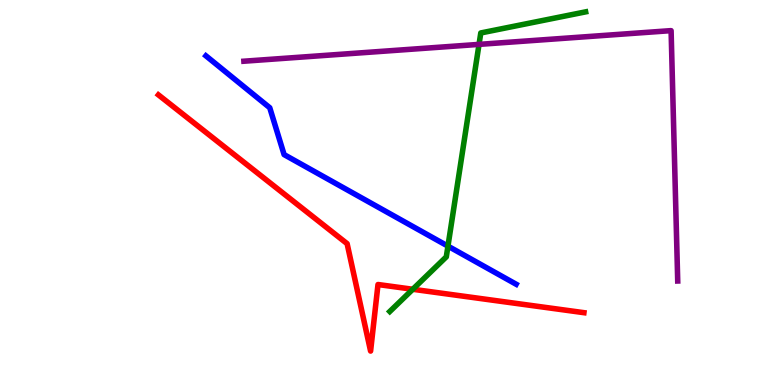[{'lines': ['blue', 'red'], 'intersections': []}, {'lines': ['green', 'red'], 'intersections': [{'x': 5.33, 'y': 2.49}]}, {'lines': ['purple', 'red'], 'intersections': []}, {'lines': ['blue', 'green'], 'intersections': [{'x': 5.78, 'y': 3.61}]}, {'lines': ['blue', 'purple'], 'intersections': []}, {'lines': ['green', 'purple'], 'intersections': [{'x': 6.18, 'y': 8.85}]}]